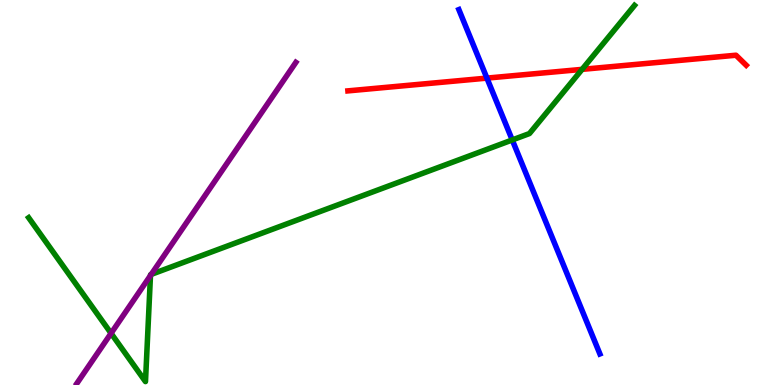[{'lines': ['blue', 'red'], 'intersections': [{'x': 6.28, 'y': 7.97}]}, {'lines': ['green', 'red'], 'intersections': [{'x': 7.51, 'y': 8.2}]}, {'lines': ['purple', 'red'], 'intersections': []}, {'lines': ['blue', 'green'], 'intersections': [{'x': 6.61, 'y': 6.36}]}, {'lines': ['blue', 'purple'], 'intersections': []}, {'lines': ['green', 'purple'], 'intersections': [{'x': 1.43, 'y': 1.34}, {'x': 1.94, 'y': 2.84}, {'x': 1.95, 'y': 2.87}]}]